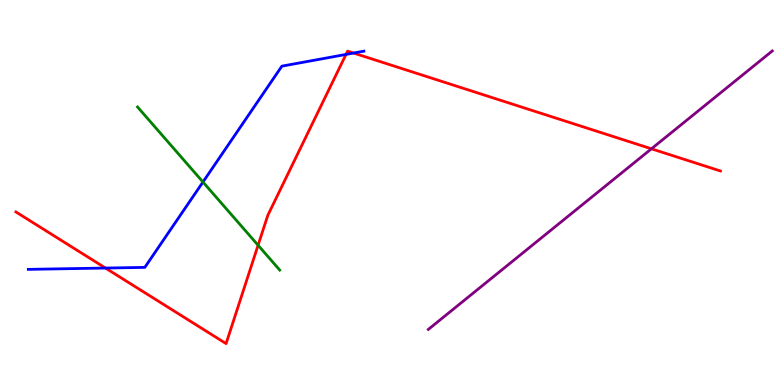[{'lines': ['blue', 'red'], 'intersections': [{'x': 1.36, 'y': 3.04}, {'x': 4.46, 'y': 8.59}, {'x': 4.56, 'y': 8.62}]}, {'lines': ['green', 'red'], 'intersections': [{'x': 3.33, 'y': 3.63}]}, {'lines': ['purple', 'red'], 'intersections': [{'x': 8.41, 'y': 6.14}]}, {'lines': ['blue', 'green'], 'intersections': [{'x': 2.62, 'y': 5.27}]}, {'lines': ['blue', 'purple'], 'intersections': []}, {'lines': ['green', 'purple'], 'intersections': []}]